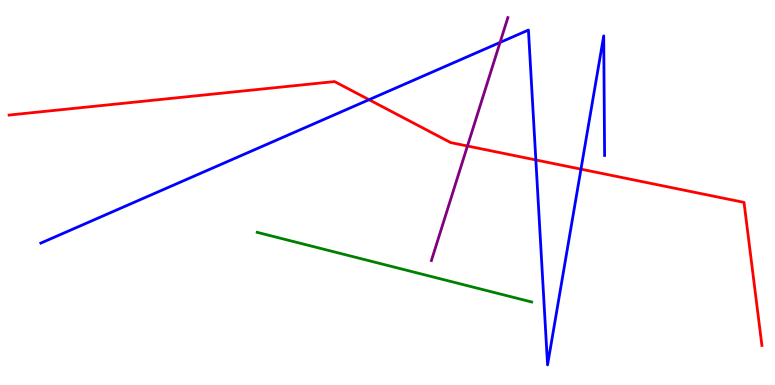[{'lines': ['blue', 'red'], 'intersections': [{'x': 4.76, 'y': 7.41}, {'x': 6.91, 'y': 5.85}, {'x': 7.5, 'y': 5.61}]}, {'lines': ['green', 'red'], 'intersections': []}, {'lines': ['purple', 'red'], 'intersections': [{'x': 6.03, 'y': 6.21}]}, {'lines': ['blue', 'green'], 'intersections': []}, {'lines': ['blue', 'purple'], 'intersections': [{'x': 6.45, 'y': 8.9}]}, {'lines': ['green', 'purple'], 'intersections': []}]